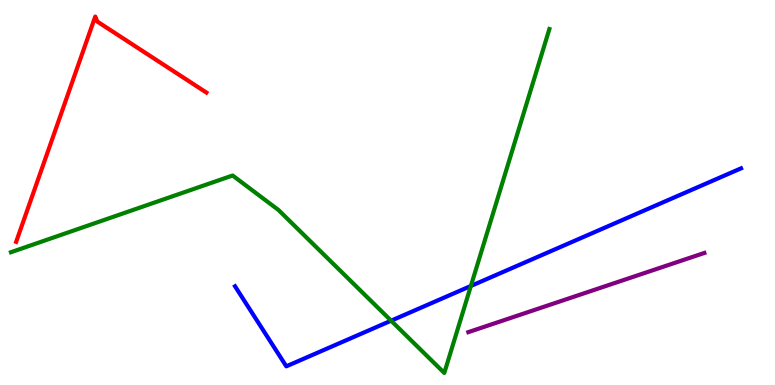[{'lines': ['blue', 'red'], 'intersections': []}, {'lines': ['green', 'red'], 'intersections': []}, {'lines': ['purple', 'red'], 'intersections': []}, {'lines': ['blue', 'green'], 'intersections': [{'x': 5.05, 'y': 1.67}, {'x': 6.08, 'y': 2.57}]}, {'lines': ['blue', 'purple'], 'intersections': []}, {'lines': ['green', 'purple'], 'intersections': []}]